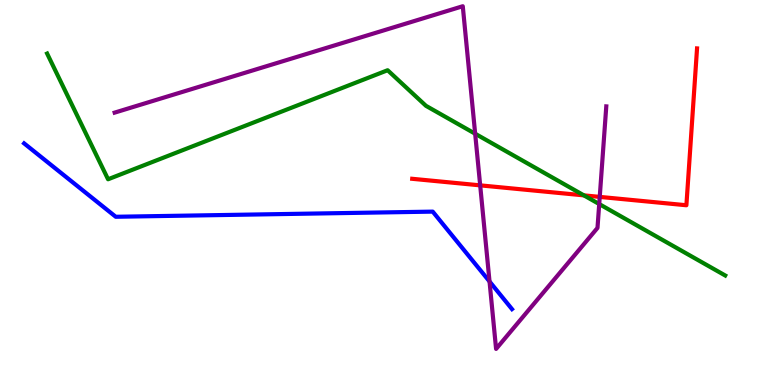[{'lines': ['blue', 'red'], 'intersections': []}, {'lines': ['green', 'red'], 'intersections': [{'x': 7.53, 'y': 4.93}]}, {'lines': ['purple', 'red'], 'intersections': [{'x': 6.2, 'y': 5.19}, {'x': 7.74, 'y': 4.89}]}, {'lines': ['blue', 'green'], 'intersections': []}, {'lines': ['blue', 'purple'], 'intersections': [{'x': 6.32, 'y': 2.69}]}, {'lines': ['green', 'purple'], 'intersections': [{'x': 6.13, 'y': 6.53}, {'x': 7.73, 'y': 4.7}]}]